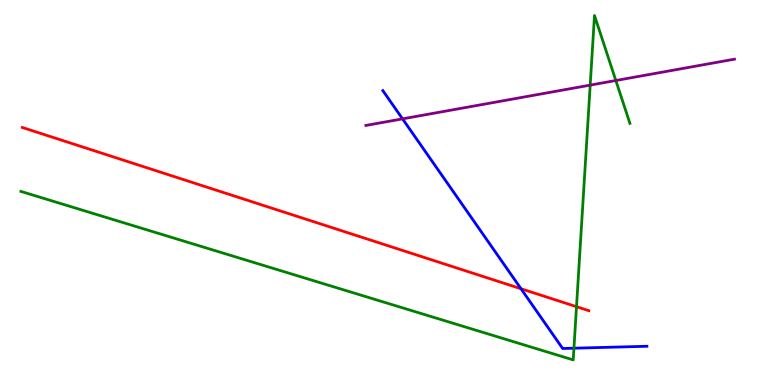[{'lines': ['blue', 'red'], 'intersections': [{'x': 6.72, 'y': 2.5}]}, {'lines': ['green', 'red'], 'intersections': [{'x': 7.44, 'y': 2.03}]}, {'lines': ['purple', 'red'], 'intersections': []}, {'lines': ['blue', 'green'], 'intersections': [{'x': 7.41, 'y': 0.956}]}, {'lines': ['blue', 'purple'], 'intersections': [{'x': 5.19, 'y': 6.91}]}, {'lines': ['green', 'purple'], 'intersections': [{'x': 7.62, 'y': 7.79}, {'x': 7.95, 'y': 7.91}]}]